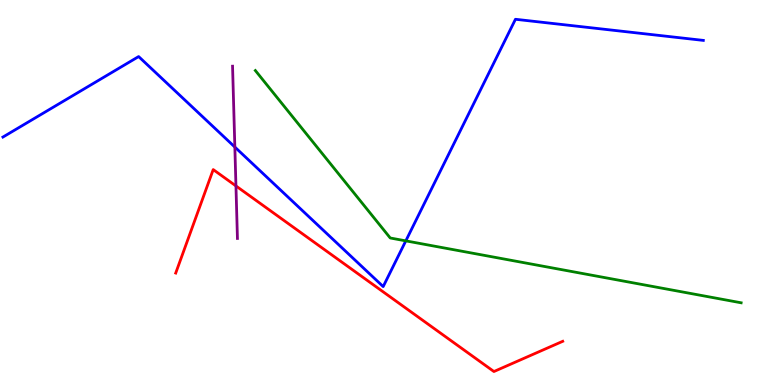[{'lines': ['blue', 'red'], 'intersections': []}, {'lines': ['green', 'red'], 'intersections': []}, {'lines': ['purple', 'red'], 'intersections': [{'x': 3.04, 'y': 5.17}]}, {'lines': ['blue', 'green'], 'intersections': [{'x': 5.24, 'y': 3.74}]}, {'lines': ['blue', 'purple'], 'intersections': [{'x': 3.03, 'y': 6.18}]}, {'lines': ['green', 'purple'], 'intersections': []}]